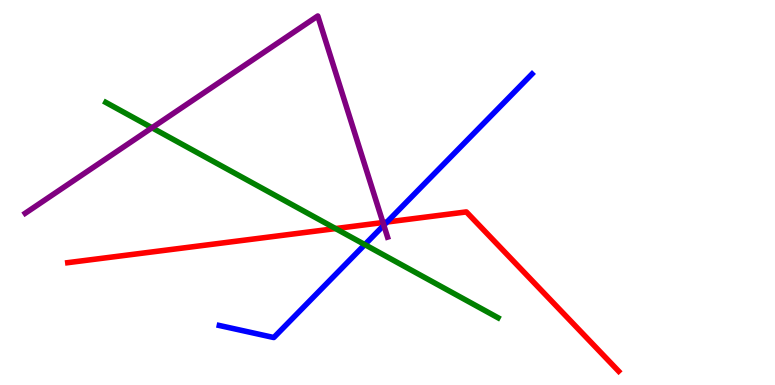[{'lines': ['blue', 'red'], 'intersections': [{'x': 4.99, 'y': 4.23}]}, {'lines': ['green', 'red'], 'intersections': [{'x': 4.33, 'y': 4.06}]}, {'lines': ['purple', 'red'], 'intersections': [{'x': 4.94, 'y': 4.22}]}, {'lines': ['blue', 'green'], 'intersections': [{'x': 4.71, 'y': 3.65}]}, {'lines': ['blue', 'purple'], 'intersections': [{'x': 4.95, 'y': 4.15}]}, {'lines': ['green', 'purple'], 'intersections': [{'x': 1.96, 'y': 6.68}]}]